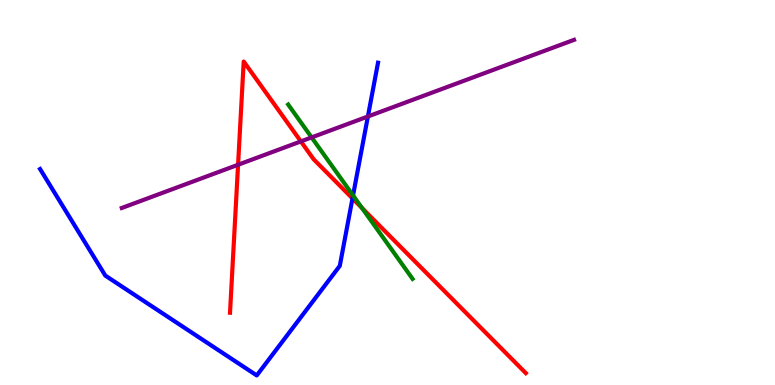[{'lines': ['blue', 'red'], 'intersections': [{'x': 4.55, 'y': 4.85}]}, {'lines': ['green', 'red'], 'intersections': [{'x': 4.67, 'y': 4.6}]}, {'lines': ['purple', 'red'], 'intersections': [{'x': 3.07, 'y': 5.72}, {'x': 3.88, 'y': 6.33}]}, {'lines': ['blue', 'green'], 'intersections': [{'x': 4.56, 'y': 4.92}]}, {'lines': ['blue', 'purple'], 'intersections': [{'x': 4.75, 'y': 6.97}]}, {'lines': ['green', 'purple'], 'intersections': [{'x': 4.02, 'y': 6.43}]}]